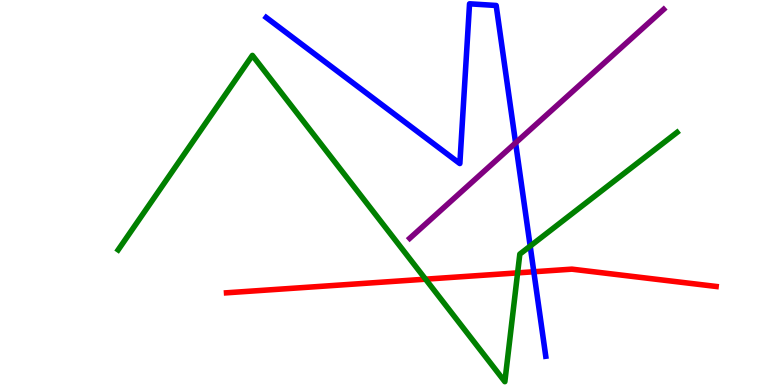[{'lines': ['blue', 'red'], 'intersections': [{'x': 6.89, 'y': 2.94}]}, {'lines': ['green', 'red'], 'intersections': [{'x': 5.49, 'y': 2.75}, {'x': 6.68, 'y': 2.91}]}, {'lines': ['purple', 'red'], 'intersections': []}, {'lines': ['blue', 'green'], 'intersections': [{'x': 6.84, 'y': 3.61}]}, {'lines': ['blue', 'purple'], 'intersections': [{'x': 6.65, 'y': 6.29}]}, {'lines': ['green', 'purple'], 'intersections': []}]